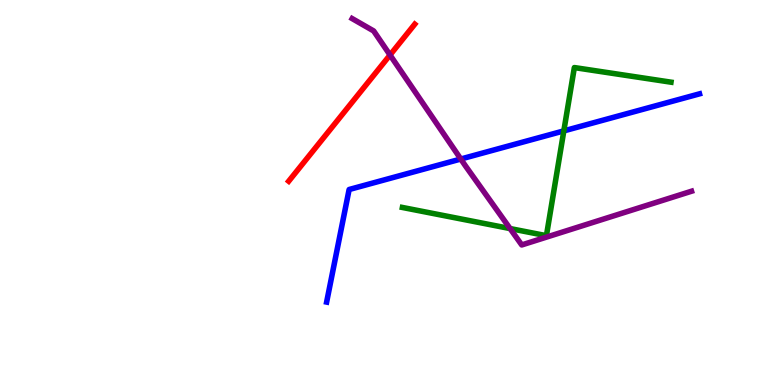[{'lines': ['blue', 'red'], 'intersections': []}, {'lines': ['green', 'red'], 'intersections': []}, {'lines': ['purple', 'red'], 'intersections': [{'x': 5.03, 'y': 8.57}]}, {'lines': ['blue', 'green'], 'intersections': [{'x': 7.28, 'y': 6.6}]}, {'lines': ['blue', 'purple'], 'intersections': [{'x': 5.95, 'y': 5.87}]}, {'lines': ['green', 'purple'], 'intersections': [{'x': 6.58, 'y': 4.06}]}]